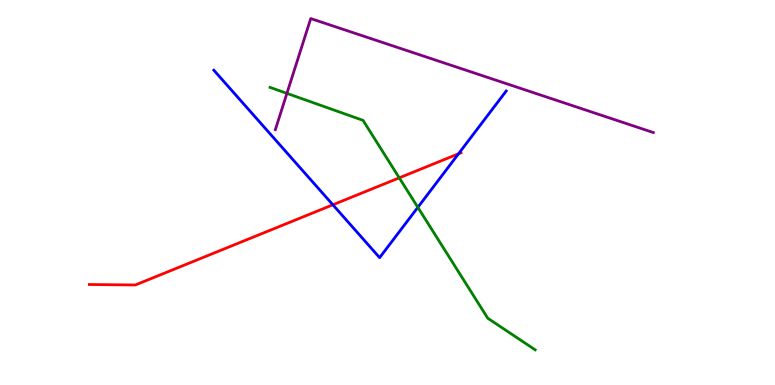[{'lines': ['blue', 'red'], 'intersections': [{'x': 4.3, 'y': 4.68}, {'x': 5.92, 'y': 6.01}]}, {'lines': ['green', 'red'], 'intersections': [{'x': 5.15, 'y': 5.38}]}, {'lines': ['purple', 'red'], 'intersections': []}, {'lines': ['blue', 'green'], 'intersections': [{'x': 5.39, 'y': 4.61}]}, {'lines': ['blue', 'purple'], 'intersections': []}, {'lines': ['green', 'purple'], 'intersections': [{'x': 3.7, 'y': 7.57}]}]